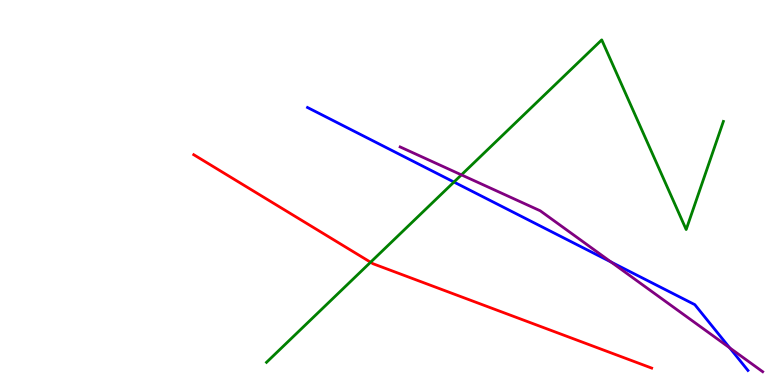[{'lines': ['blue', 'red'], 'intersections': []}, {'lines': ['green', 'red'], 'intersections': [{'x': 4.78, 'y': 3.19}]}, {'lines': ['purple', 'red'], 'intersections': []}, {'lines': ['blue', 'green'], 'intersections': [{'x': 5.86, 'y': 5.27}]}, {'lines': ['blue', 'purple'], 'intersections': [{'x': 7.88, 'y': 3.19}, {'x': 9.42, 'y': 0.965}]}, {'lines': ['green', 'purple'], 'intersections': [{'x': 5.95, 'y': 5.46}]}]